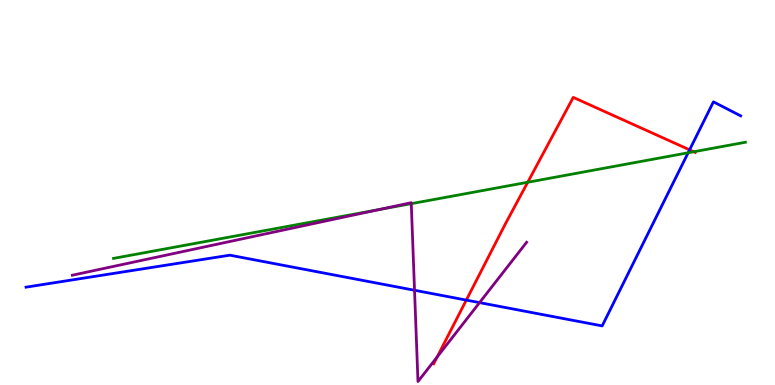[{'lines': ['blue', 'red'], 'intersections': [{'x': 6.02, 'y': 2.21}, {'x': 8.9, 'y': 6.11}]}, {'lines': ['green', 'red'], 'intersections': [{'x': 6.81, 'y': 5.27}, {'x': 8.95, 'y': 6.06}]}, {'lines': ['purple', 'red'], 'intersections': [{'x': 5.64, 'y': 0.729}]}, {'lines': ['blue', 'green'], 'intersections': [{'x': 8.88, 'y': 6.03}]}, {'lines': ['blue', 'purple'], 'intersections': [{'x': 5.35, 'y': 2.46}, {'x': 6.19, 'y': 2.14}]}, {'lines': ['green', 'purple'], 'intersections': [{'x': 4.88, 'y': 4.55}, {'x': 5.31, 'y': 4.71}]}]